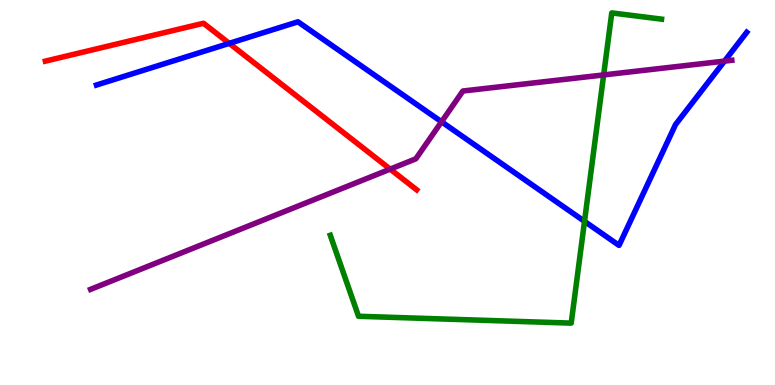[{'lines': ['blue', 'red'], 'intersections': [{'x': 2.96, 'y': 8.87}]}, {'lines': ['green', 'red'], 'intersections': []}, {'lines': ['purple', 'red'], 'intersections': [{'x': 5.03, 'y': 5.61}]}, {'lines': ['blue', 'green'], 'intersections': [{'x': 7.54, 'y': 4.25}]}, {'lines': ['blue', 'purple'], 'intersections': [{'x': 5.7, 'y': 6.84}, {'x': 9.35, 'y': 8.41}]}, {'lines': ['green', 'purple'], 'intersections': [{'x': 7.79, 'y': 8.05}]}]